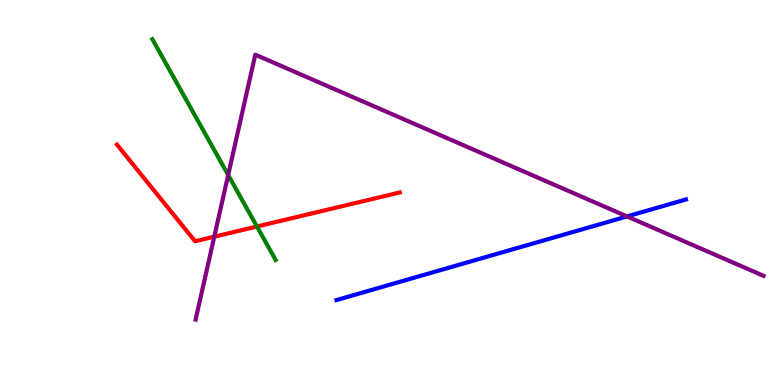[{'lines': ['blue', 'red'], 'intersections': []}, {'lines': ['green', 'red'], 'intersections': [{'x': 3.32, 'y': 4.12}]}, {'lines': ['purple', 'red'], 'intersections': [{'x': 2.76, 'y': 3.85}]}, {'lines': ['blue', 'green'], 'intersections': []}, {'lines': ['blue', 'purple'], 'intersections': [{'x': 8.09, 'y': 4.38}]}, {'lines': ['green', 'purple'], 'intersections': [{'x': 2.94, 'y': 5.45}]}]